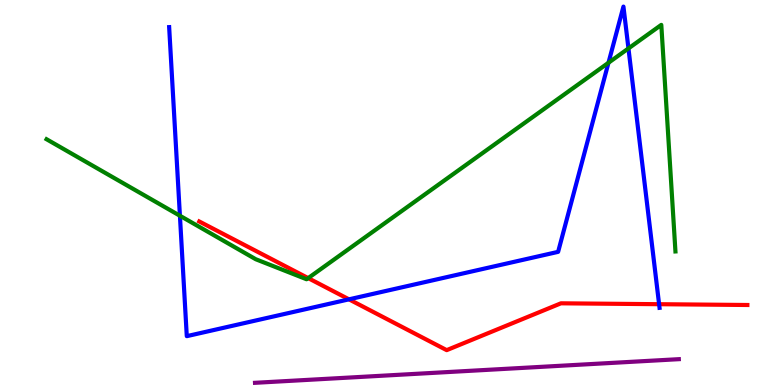[{'lines': ['blue', 'red'], 'intersections': [{'x': 4.5, 'y': 2.23}, {'x': 8.5, 'y': 2.1}]}, {'lines': ['green', 'red'], 'intersections': [{'x': 3.98, 'y': 2.78}]}, {'lines': ['purple', 'red'], 'intersections': []}, {'lines': ['blue', 'green'], 'intersections': [{'x': 2.32, 'y': 4.4}, {'x': 7.85, 'y': 8.37}, {'x': 8.11, 'y': 8.74}]}, {'lines': ['blue', 'purple'], 'intersections': []}, {'lines': ['green', 'purple'], 'intersections': []}]